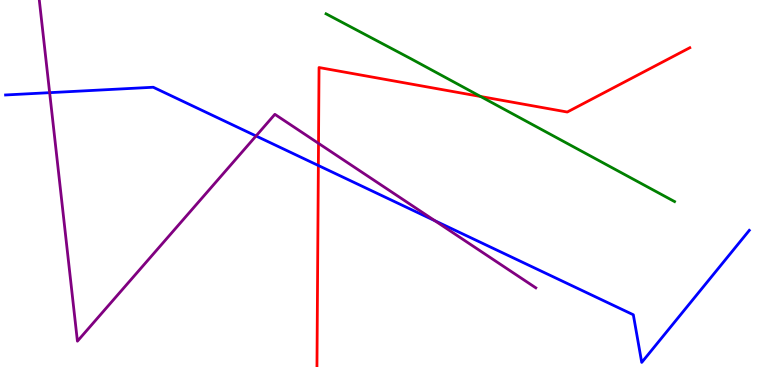[{'lines': ['blue', 'red'], 'intersections': [{'x': 4.11, 'y': 5.7}]}, {'lines': ['green', 'red'], 'intersections': [{'x': 6.2, 'y': 7.49}]}, {'lines': ['purple', 'red'], 'intersections': [{'x': 4.11, 'y': 6.28}]}, {'lines': ['blue', 'green'], 'intersections': []}, {'lines': ['blue', 'purple'], 'intersections': [{'x': 0.641, 'y': 7.59}, {'x': 3.3, 'y': 6.47}, {'x': 5.61, 'y': 4.27}]}, {'lines': ['green', 'purple'], 'intersections': []}]